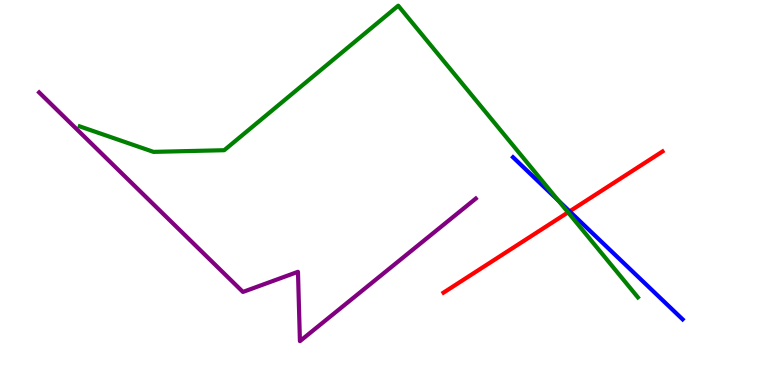[{'lines': ['blue', 'red'], 'intersections': [{'x': 7.35, 'y': 4.51}]}, {'lines': ['green', 'red'], 'intersections': [{'x': 7.33, 'y': 4.48}]}, {'lines': ['purple', 'red'], 'intersections': []}, {'lines': ['blue', 'green'], 'intersections': [{'x': 7.21, 'y': 4.79}]}, {'lines': ['blue', 'purple'], 'intersections': []}, {'lines': ['green', 'purple'], 'intersections': []}]